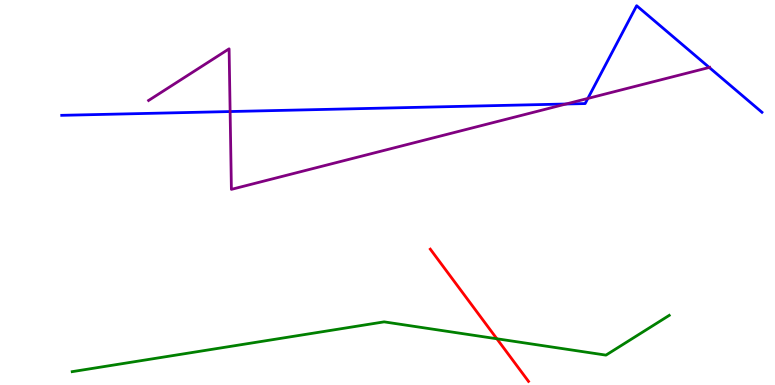[{'lines': ['blue', 'red'], 'intersections': []}, {'lines': ['green', 'red'], 'intersections': [{'x': 6.41, 'y': 1.2}]}, {'lines': ['purple', 'red'], 'intersections': []}, {'lines': ['blue', 'green'], 'intersections': []}, {'lines': ['blue', 'purple'], 'intersections': [{'x': 2.97, 'y': 7.1}, {'x': 7.3, 'y': 7.3}, {'x': 7.59, 'y': 7.44}, {'x': 9.15, 'y': 8.25}]}, {'lines': ['green', 'purple'], 'intersections': []}]